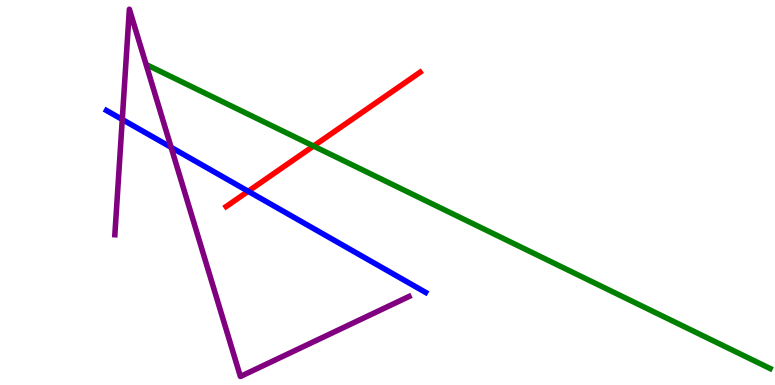[{'lines': ['blue', 'red'], 'intersections': [{'x': 3.2, 'y': 5.03}]}, {'lines': ['green', 'red'], 'intersections': [{'x': 4.05, 'y': 6.21}]}, {'lines': ['purple', 'red'], 'intersections': []}, {'lines': ['blue', 'green'], 'intersections': []}, {'lines': ['blue', 'purple'], 'intersections': [{'x': 1.58, 'y': 6.9}, {'x': 2.21, 'y': 6.17}]}, {'lines': ['green', 'purple'], 'intersections': []}]